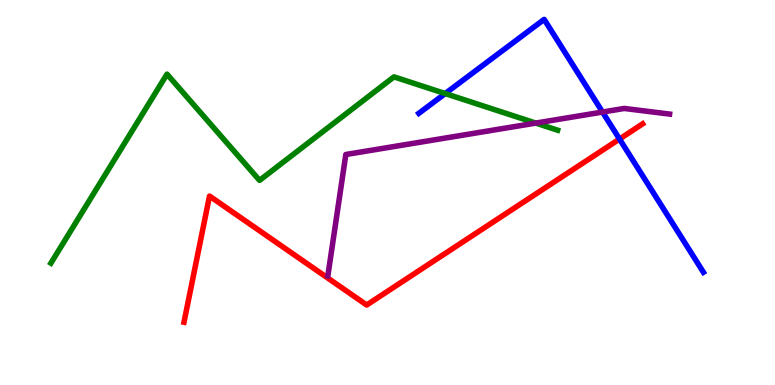[{'lines': ['blue', 'red'], 'intersections': [{'x': 7.99, 'y': 6.39}]}, {'lines': ['green', 'red'], 'intersections': []}, {'lines': ['purple', 'red'], 'intersections': []}, {'lines': ['blue', 'green'], 'intersections': [{'x': 5.74, 'y': 7.57}]}, {'lines': ['blue', 'purple'], 'intersections': [{'x': 7.77, 'y': 7.09}]}, {'lines': ['green', 'purple'], 'intersections': [{'x': 6.91, 'y': 6.8}]}]